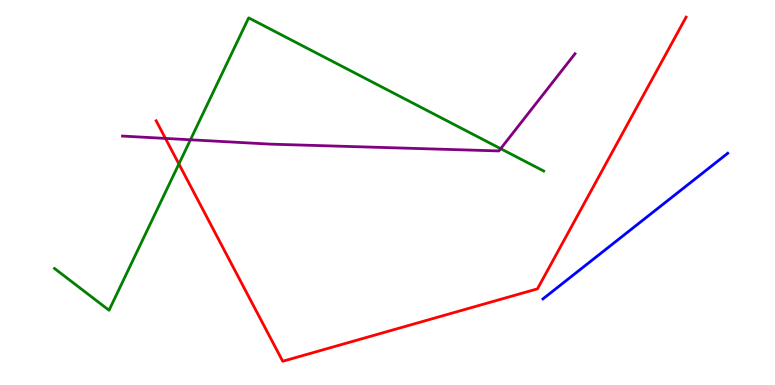[{'lines': ['blue', 'red'], 'intersections': []}, {'lines': ['green', 'red'], 'intersections': [{'x': 2.31, 'y': 5.74}]}, {'lines': ['purple', 'red'], 'intersections': [{'x': 2.13, 'y': 6.4}]}, {'lines': ['blue', 'green'], 'intersections': []}, {'lines': ['blue', 'purple'], 'intersections': []}, {'lines': ['green', 'purple'], 'intersections': [{'x': 2.46, 'y': 6.37}, {'x': 6.46, 'y': 6.14}]}]